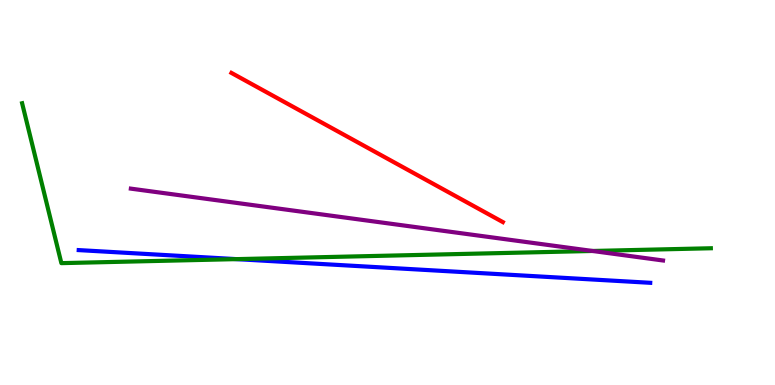[{'lines': ['blue', 'red'], 'intersections': []}, {'lines': ['green', 'red'], 'intersections': []}, {'lines': ['purple', 'red'], 'intersections': []}, {'lines': ['blue', 'green'], 'intersections': [{'x': 3.05, 'y': 3.27}]}, {'lines': ['blue', 'purple'], 'intersections': []}, {'lines': ['green', 'purple'], 'intersections': [{'x': 7.65, 'y': 3.48}]}]